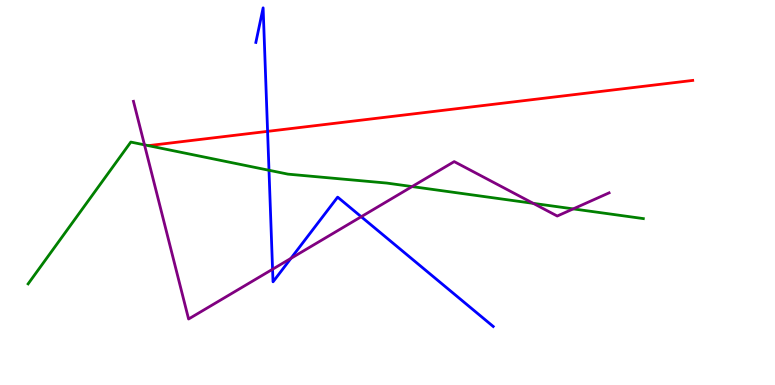[{'lines': ['blue', 'red'], 'intersections': [{'x': 3.45, 'y': 6.59}]}, {'lines': ['green', 'red'], 'intersections': []}, {'lines': ['purple', 'red'], 'intersections': []}, {'lines': ['blue', 'green'], 'intersections': [{'x': 3.47, 'y': 5.58}]}, {'lines': ['blue', 'purple'], 'intersections': [{'x': 3.52, 'y': 3.01}, {'x': 3.75, 'y': 3.29}, {'x': 4.66, 'y': 4.37}]}, {'lines': ['green', 'purple'], 'intersections': [{'x': 1.86, 'y': 6.24}, {'x': 5.32, 'y': 5.15}, {'x': 6.88, 'y': 4.72}, {'x': 7.4, 'y': 4.57}]}]